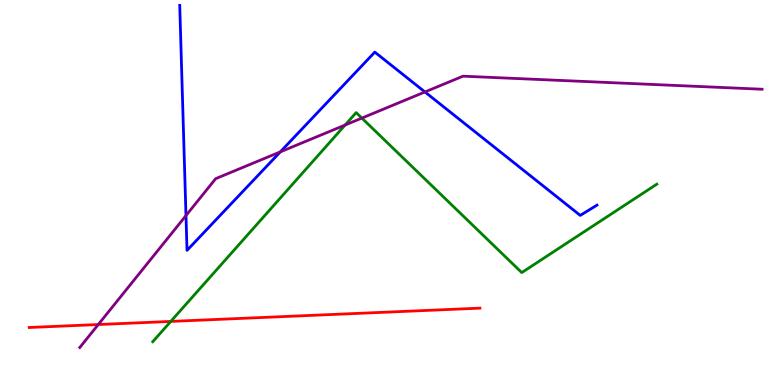[{'lines': ['blue', 'red'], 'intersections': []}, {'lines': ['green', 'red'], 'intersections': [{'x': 2.2, 'y': 1.65}]}, {'lines': ['purple', 'red'], 'intersections': [{'x': 1.27, 'y': 1.57}]}, {'lines': ['blue', 'green'], 'intersections': []}, {'lines': ['blue', 'purple'], 'intersections': [{'x': 2.4, 'y': 4.4}, {'x': 3.62, 'y': 6.06}, {'x': 5.48, 'y': 7.61}]}, {'lines': ['green', 'purple'], 'intersections': [{'x': 4.45, 'y': 6.75}, {'x': 4.67, 'y': 6.93}]}]